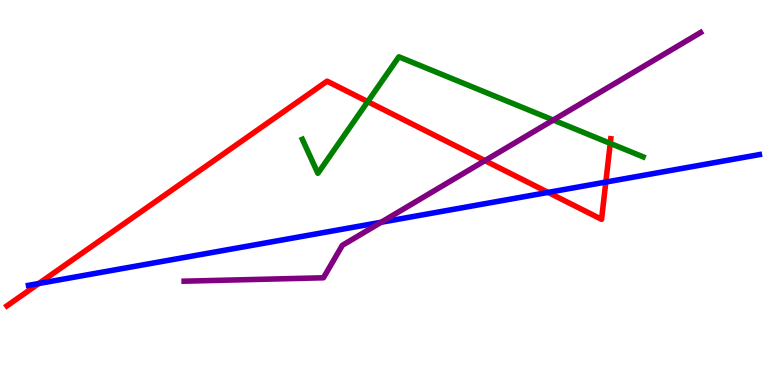[{'lines': ['blue', 'red'], 'intersections': [{'x': 0.501, 'y': 2.64}, {'x': 7.07, 'y': 5.0}, {'x': 7.82, 'y': 5.27}]}, {'lines': ['green', 'red'], 'intersections': [{'x': 4.74, 'y': 7.36}, {'x': 7.87, 'y': 6.28}]}, {'lines': ['purple', 'red'], 'intersections': [{'x': 6.26, 'y': 5.83}]}, {'lines': ['blue', 'green'], 'intersections': []}, {'lines': ['blue', 'purple'], 'intersections': [{'x': 4.92, 'y': 4.23}]}, {'lines': ['green', 'purple'], 'intersections': [{'x': 7.14, 'y': 6.88}]}]